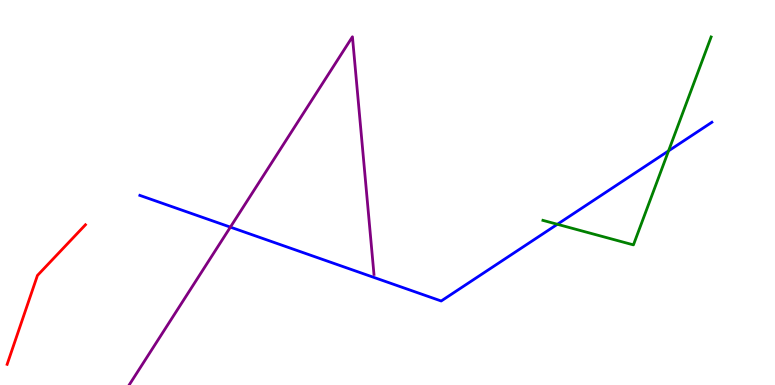[{'lines': ['blue', 'red'], 'intersections': []}, {'lines': ['green', 'red'], 'intersections': []}, {'lines': ['purple', 'red'], 'intersections': []}, {'lines': ['blue', 'green'], 'intersections': [{'x': 7.19, 'y': 4.17}, {'x': 8.63, 'y': 6.08}]}, {'lines': ['blue', 'purple'], 'intersections': [{'x': 2.97, 'y': 4.1}]}, {'lines': ['green', 'purple'], 'intersections': []}]